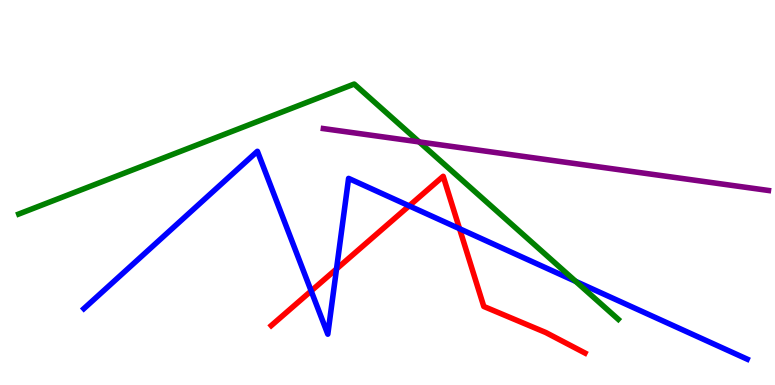[{'lines': ['blue', 'red'], 'intersections': [{'x': 4.02, 'y': 2.44}, {'x': 4.34, 'y': 3.01}, {'x': 5.28, 'y': 4.65}, {'x': 5.93, 'y': 4.06}]}, {'lines': ['green', 'red'], 'intersections': []}, {'lines': ['purple', 'red'], 'intersections': []}, {'lines': ['blue', 'green'], 'intersections': [{'x': 7.43, 'y': 2.69}]}, {'lines': ['blue', 'purple'], 'intersections': []}, {'lines': ['green', 'purple'], 'intersections': [{'x': 5.41, 'y': 6.31}]}]